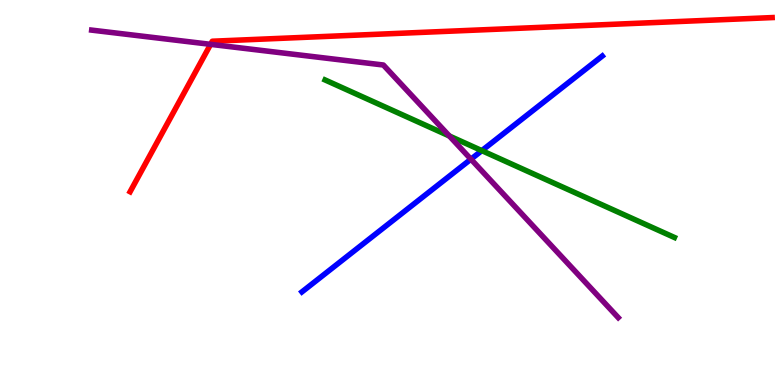[{'lines': ['blue', 'red'], 'intersections': []}, {'lines': ['green', 'red'], 'intersections': []}, {'lines': ['purple', 'red'], 'intersections': [{'x': 2.72, 'y': 8.85}]}, {'lines': ['blue', 'green'], 'intersections': [{'x': 6.22, 'y': 6.09}]}, {'lines': ['blue', 'purple'], 'intersections': [{'x': 6.08, 'y': 5.87}]}, {'lines': ['green', 'purple'], 'intersections': [{'x': 5.8, 'y': 6.47}]}]